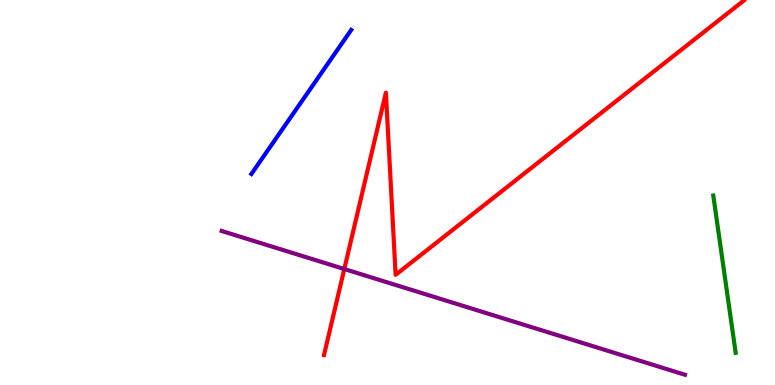[{'lines': ['blue', 'red'], 'intersections': []}, {'lines': ['green', 'red'], 'intersections': []}, {'lines': ['purple', 'red'], 'intersections': [{'x': 4.44, 'y': 3.01}]}, {'lines': ['blue', 'green'], 'intersections': []}, {'lines': ['blue', 'purple'], 'intersections': []}, {'lines': ['green', 'purple'], 'intersections': []}]